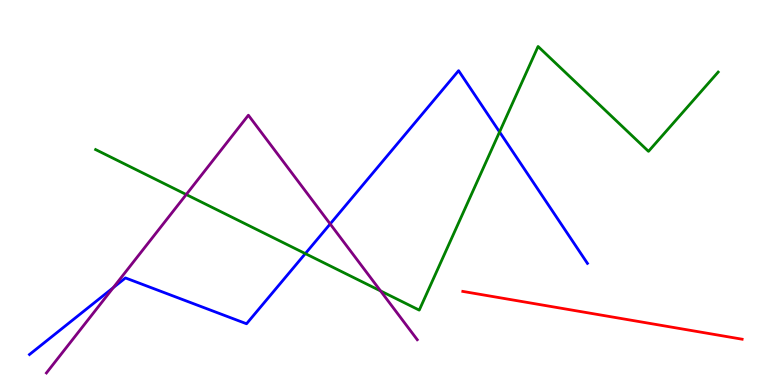[{'lines': ['blue', 'red'], 'intersections': []}, {'lines': ['green', 'red'], 'intersections': []}, {'lines': ['purple', 'red'], 'intersections': []}, {'lines': ['blue', 'green'], 'intersections': [{'x': 3.94, 'y': 3.41}, {'x': 6.45, 'y': 6.57}]}, {'lines': ['blue', 'purple'], 'intersections': [{'x': 1.46, 'y': 2.53}, {'x': 4.26, 'y': 4.18}]}, {'lines': ['green', 'purple'], 'intersections': [{'x': 2.4, 'y': 4.95}, {'x': 4.91, 'y': 2.44}]}]